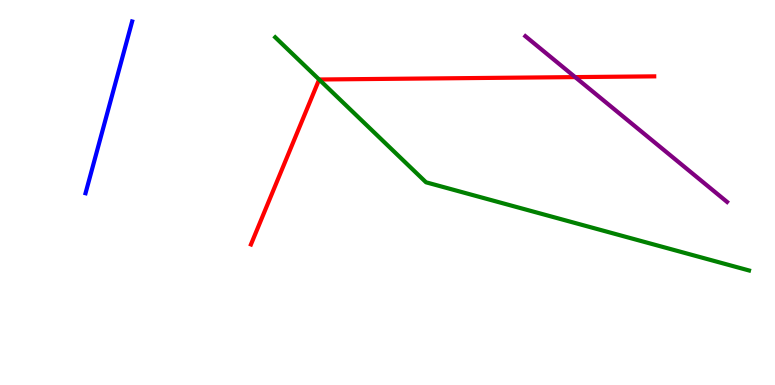[{'lines': ['blue', 'red'], 'intersections': []}, {'lines': ['green', 'red'], 'intersections': [{'x': 4.12, 'y': 7.93}]}, {'lines': ['purple', 'red'], 'intersections': [{'x': 7.42, 'y': 8.0}]}, {'lines': ['blue', 'green'], 'intersections': []}, {'lines': ['blue', 'purple'], 'intersections': []}, {'lines': ['green', 'purple'], 'intersections': []}]